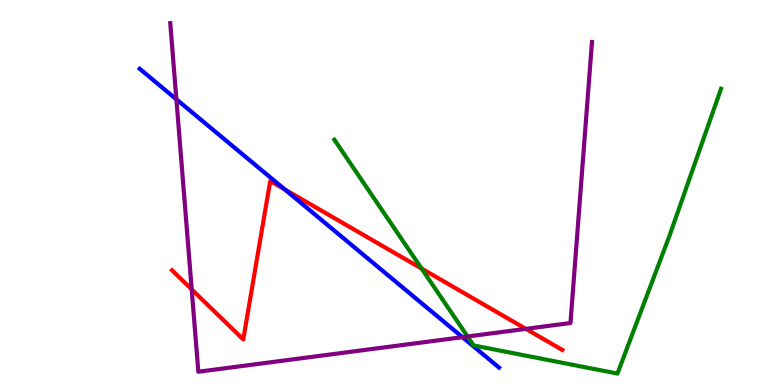[{'lines': ['blue', 'red'], 'intersections': [{'x': 3.68, 'y': 5.08}]}, {'lines': ['green', 'red'], 'intersections': [{'x': 5.44, 'y': 3.02}]}, {'lines': ['purple', 'red'], 'intersections': [{'x': 2.47, 'y': 2.48}, {'x': 6.79, 'y': 1.46}]}, {'lines': ['blue', 'green'], 'intersections': []}, {'lines': ['blue', 'purple'], 'intersections': [{'x': 2.28, 'y': 7.42}, {'x': 5.97, 'y': 1.24}]}, {'lines': ['green', 'purple'], 'intersections': [{'x': 6.03, 'y': 1.26}]}]